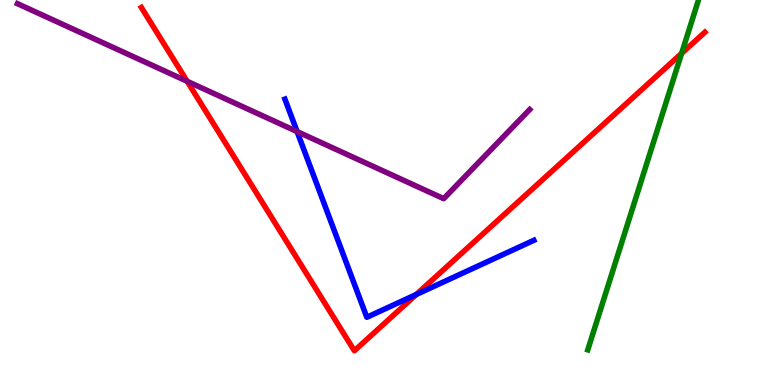[{'lines': ['blue', 'red'], 'intersections': [{'x': 5.37, 'y': 2.35}]}, {'lines': ['green', 'red'], 'intersections': [{'x': 8.79, 'y': 8.61}]}, {'lines': ['purple', 'red'], 'intersections': [{'x': 2.41, 'y': 7.89}]}, {'lines': ['blue', 'green'], 'intersections': []}, {'lines': ['blue', 'purple'], 'intersections': [{'x': 3.83, 'y': 6.58}]}, {'lines': ['green', 'purple'], 'intersections': []}]